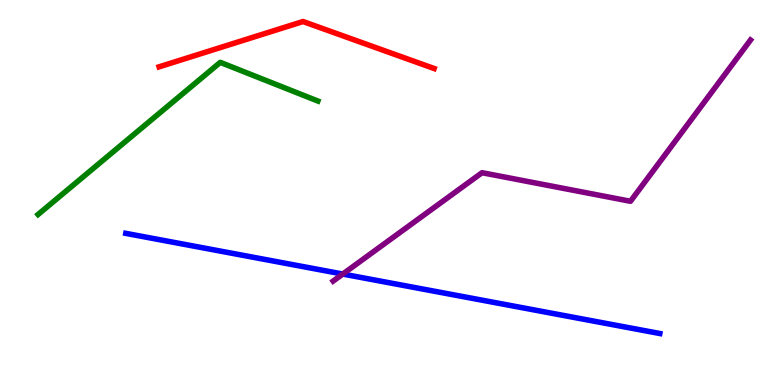[{'lines': ['blue', 'red'], 'intersections': []}, {'lines': ['green', 'red'], 'intersections': []}, {'lines': ['purple', 'red'], 'intersections': []}, {'lines': ['blue', 'green'], 'intersections': []}, {'lines': ['blue', 'purple'], 'intersections': [{'x': 4.42, 'y': 2.88}]}, {'lines': ['green', 'purple'], 'intersections': []}]